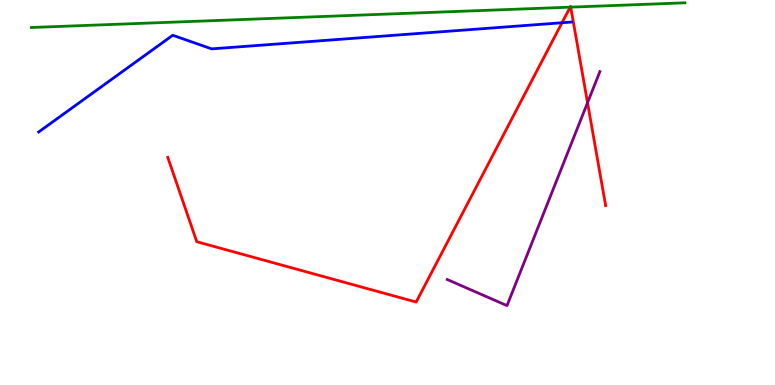[{'lines': ['blue', 'red'], 'intersections': [{'x': 7.25, 'y': 9.41}]}, {'lines': ['green', 'red'], 'intersections': [{'x': 7.36, 'y': 9.81}, {'x': 7.36, 'y': 9.81}]}, {'lines': ['purple', 'red'], 'intersections': [{'x': 7.58, 'y': 7.33}]}, {'lines': ['blue', 'green'], 'intersections': []}, {'lines': ['blue', 'purple'], 'intersections': []}, {'lines': ['green', 'purple'], 'intersections': []}]